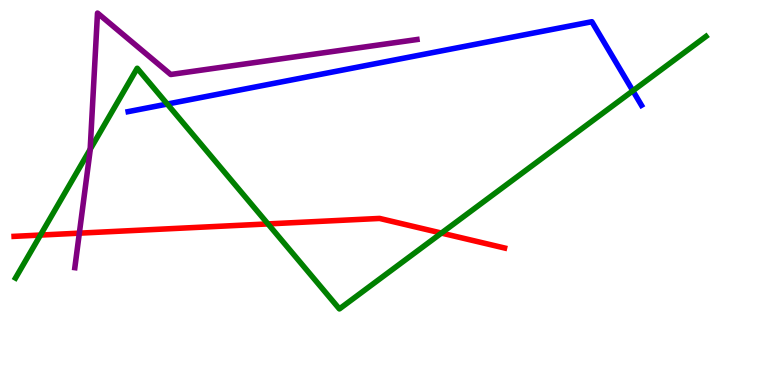[{'lines': ['blue', 'red'], 'intersections': []}, {'lines': ['green', 'red'], 'intersections': [{'x': 0.522, 'y': 3.89}, {'x': 3.46, 'y': 4.18}, {'x': 5.7, 'y': 3.95}]}, {'lines': ['purple', 'red'], 'intersections': [{'x': 1.02, 'y': 3.94}]}, {'lines': ['blue', 'green'], 'intersections': [{'x': 2.16, 'y': 7.3}, {'x': 8.17, 'y': 7.64}]}, {'lines': ['blue', 'purple'], 'intersections': []}, {'lines': ['green', 'purple'], 'intersections': [{'x': 1.16, 'y': 6.12}]}]